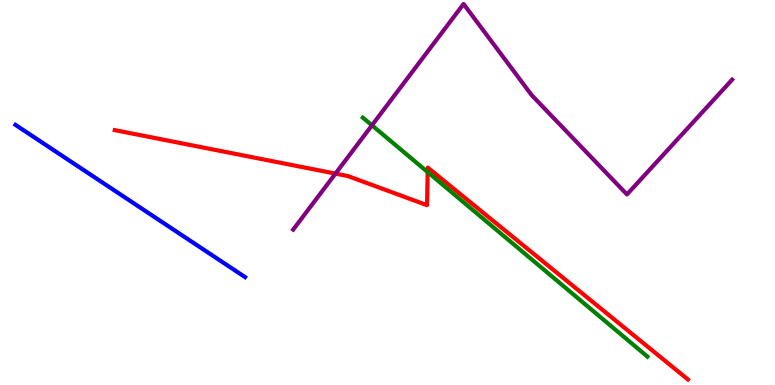[{'lines': ['blue', 'red'], 'intersections': []}, {'lines': ['green', 'red'], 'intersections': [{'x': 5.52, 'y': 5.53}]}, {'lines': ['purple', 'red'], 'intersections': [{'x': 4.33, 'y': 5.49}]}, {'lines': ['blue', 'green'], 'intersections': []}, {'lines': ['blue', 'purple'], 'intersections': []}, {'lines': ['green', 'purple'], 'intersections': [{'x': 4.8, 'y': 6.75}]}]